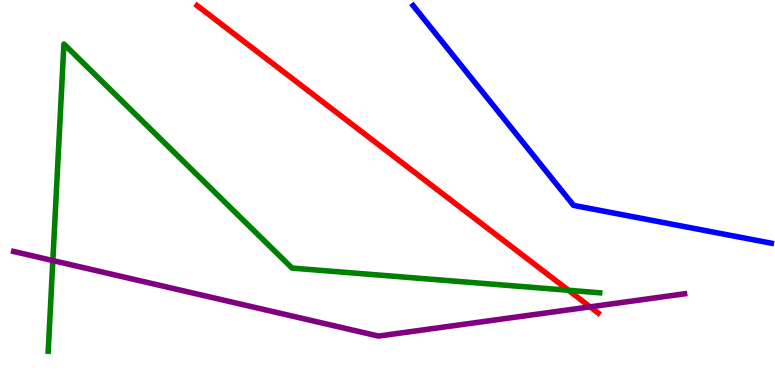[{'lines': ['blue', 'red'], 'intersections': []}, {'lines': ['green', 'red'], 'intersections': [{'x': 7.33, 'y': 2.46}]}, {'lines': ['purple', 'red'], 'intersections': [{'x': 7.61, 'y': 2.03}]}, {'lines': ['blue', 'green'], 'intersections': []}, {'lines': ['blue', 'purple'], 'intersections': []}, {'lines': ['green', 'purple'], 'intersections': [{'x': 0.682, 'y': 3.23}]}]